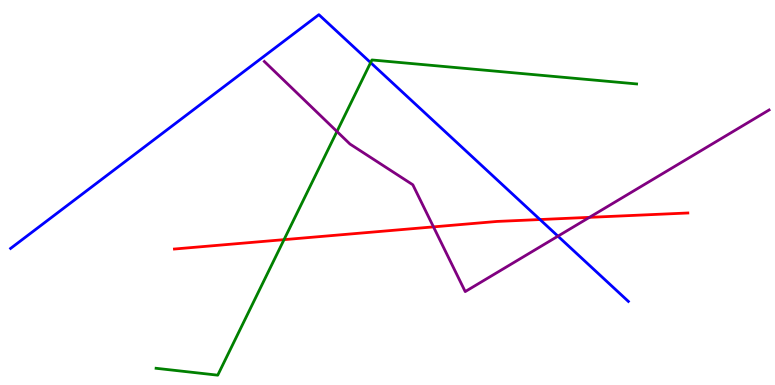[{'lines': ['blue', 'red'], 'intersections': [{'x': 6.97, 'y': 4.3}]}, {'lines': ['green', 'red'], 'intersections': [{'x': 3.66, 'y': 3.78}]}, {'lines': ['purple', 'red'], 'intersections': [{'x': 5.59, 'y': 4.11}, {'x': 7.61, 'y': 4.35}]}, {'lines': ['blue', 'green'], 'intersections': [{'x': 4.78, 'y': 8.37}]}, {'lines': ['blue', 'purple'], 'intersections': [{'x': 7.2, 'y': 3.87}]}, {'lines': ['green', 'purple'], 'intersections': [{'x': 4.35, 'y': 6.58}]}]